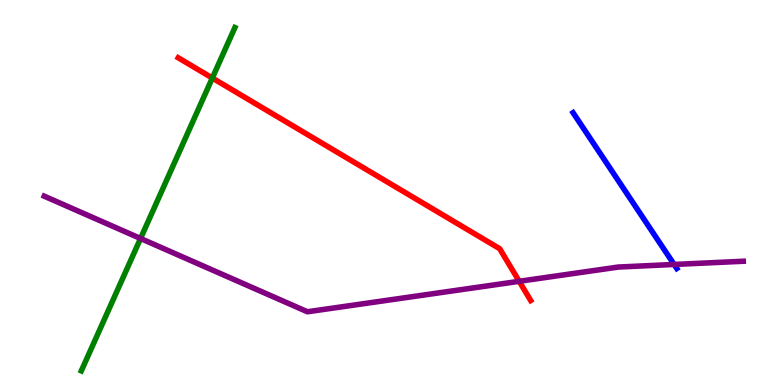[{'lines': ['blue', 'red'], 'intersections': []}, {'lines': ['green', 'red'], 'intersections': [{'x': 2.74, 'y': 7.97}]}, {'lines': ['purple', 'red'], 'intersections': [{'x': 6.7, 'y': 2.69}]}, {'lines': ['blue', 'green'], 'intersections': []}, {'lines': ['blue', 'purple'], 'intersections': [{'x': 8.7, 'y': 3.13}]}, {'lines': ['green', 'purple'], 'intersections': [{'x': 1.81, 'y': 3.81}]}]